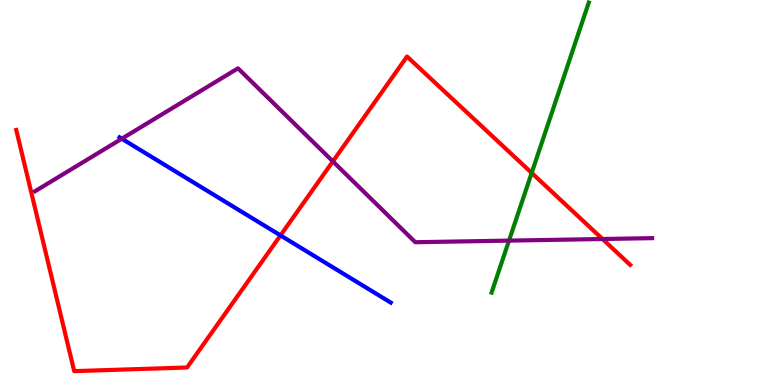[{'lines': ['blue', 'red'], 'intersections': [{'x': 3.62, 'y': 3.89}]}, {'lines': ['green', 'red'], 'intersections': [{'x': 6.86, 'y': 5.51}]}, {'lines': ['purple', 'red'], 'intersections': [{'x': 4.3, 'y': 5.81}, {'x': 7.77, 'y': 3.79}]}, {'lines': ['blue', 'green'], 'intersections': []}, {'lines': ['blue', 'purple'], 'intersections': [{'x': 1.57, 'y': 6.4}]}, {'lines': ['green', 'purple'], 'intersections': [{'x': 6.57, 'y': 3.75}]}]